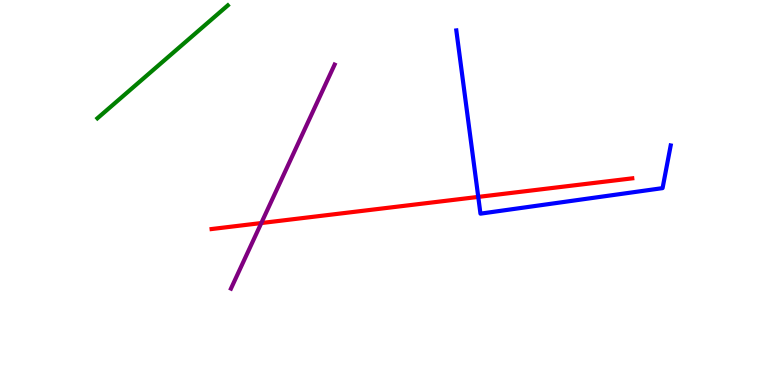[{'lines': ['blue', 'red'], 'intersections': [{'x': 6.17, 'y': 4.89}]}, {'lines': ['green', 'red'], 'intersections': []}, {'lines': ['purple', 'red'], 'intersections': [{'x': 3.37, 'y': 4.21}]}, {'lines': ['blue', 'green'], 'intersections': []}, {'lines': ['blue', 'purple'], 'intersections': []}, {'lines': ['green', 'purple'], 'intersections': []}]